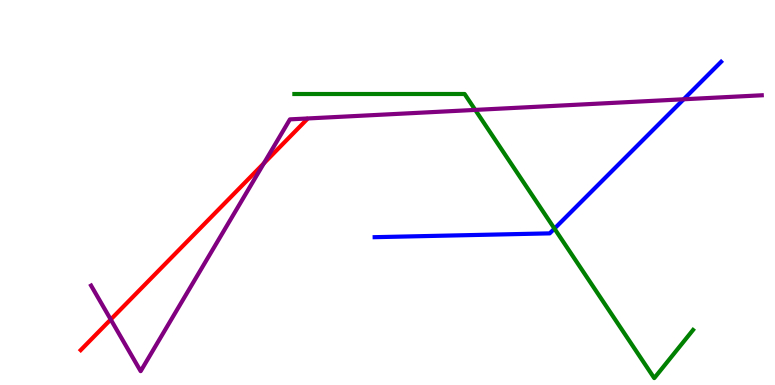[{'lines': ['blue', 'red'], 'intersections': []}, {'lines': ['green', 'red'], 'intersections': []}, {'lines': ['purple', 'red'], 'intersections': [{'x': 1.43, 'y': 1.7}, {'x': 3.41, 'y': 5.76}]}, {'lines': ['blue', 'green'], 'intersections': [{'x': 7.15, 'y': 4.06}]}, {'lines': ['blue', 'purple'], 'intersections': [{'x': 8.82, 'y': 7.42}]}, {'lines': ['green', 'purple'], 'intersections': [{'x': 6.13, 'y': 7.15}]}]